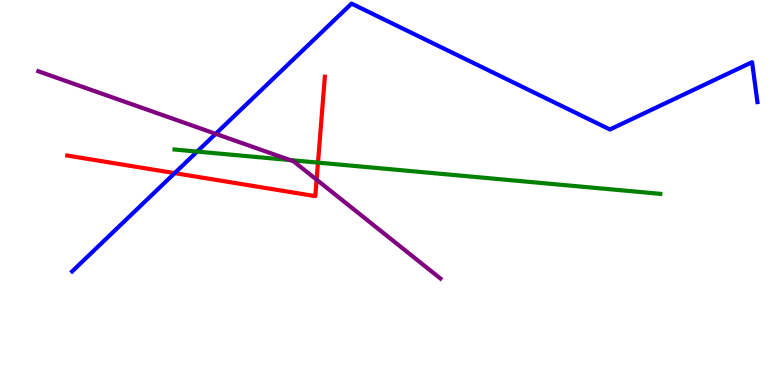[{'lines': ['blue', 'red'], 'intersections': [{'x': 2.25, 'y': 5.5}]}, {'lines': ['green', 'red'], 'intersections': [{'x': 4.1, 'y': 5.78}]}, {'lines': ['purple', 'red'], 'intersections': [{'x': 4.09, 'y': 5.33}]}, {'lines': ['blue', 'green'], 'intersections': [{'x': 2.54, 'y': 6.06}]}, {'lines': ['blue', 'purple'], 'intersections': [{'x': 2.78, 'y': 6.52}]}, {'lines': ['green', 'purple'], 'intersections': [{'x': 3.74, 'y': 5.84}]}]